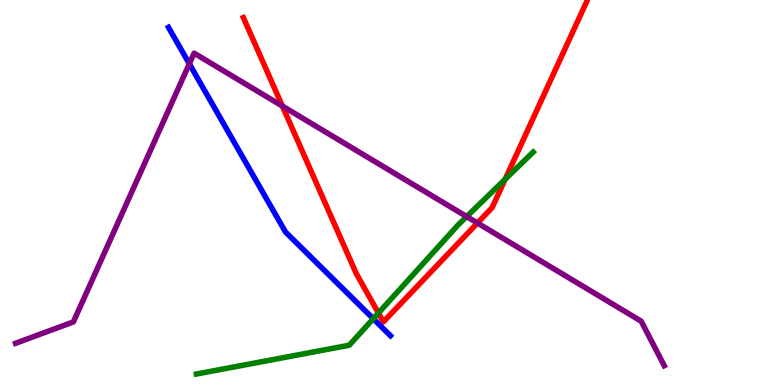[{'lines': ['blue', 'red'], 'intersections': []}, {'lines': ['green', 'red'], 'intersections': [{'x': 4.88, 'y': 1.87}, {'x': 6.52, 'y': 5.34}]}, {'lines': ['purple', 'red'], 'intersections': [{'x': 3.64, 'y': 7.24}, {'x': 6.16, 'y': 4.21}]}, {'lines': ['blue', 'green'], 'intersections': [{'x': 4.82, 'y': 1.72}]}, {'lines': ['blue', 'purple'], 'intersections': [{'x': 2.44, 'y': 8.34}]}, {'lines': ['green', 'purple'], 'intersections': [{'x': 6.02, 'y': 4.37}]}]